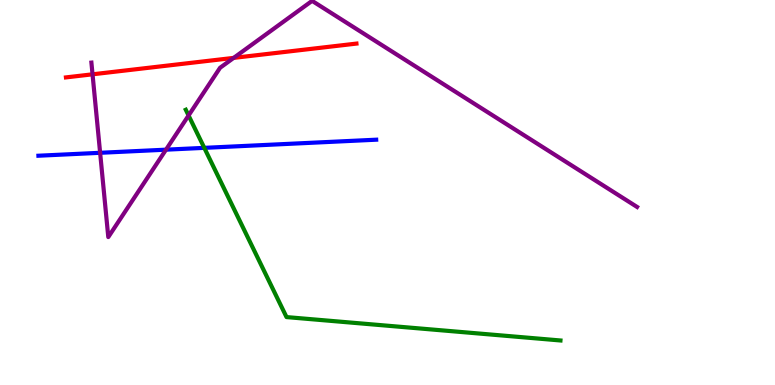[{'lines': ['blue', 'red'], 'intersections': []}, {'lines': ['green', 'red'], 'intersections': []}, {'lines': ['purple', 'red'], 'intersections': [{'x': 1.19, 'y': 8.07}, {'x': 3.02, 'y': 8.5}]}, {'lines': ['blue', 'green'], 'intersections': [{'x': 2.64, 'y': 6.16}]}, {'lines': ['blue', 'purple'], 'intersections': [{'x': 1.29, 'y': 6.03}, {'x': 2.14, 'y': 6.11}]}, {'lines': ['green', 'purple'], 'intersections': [{'x': 2.43, 'y': 7.0}]}]